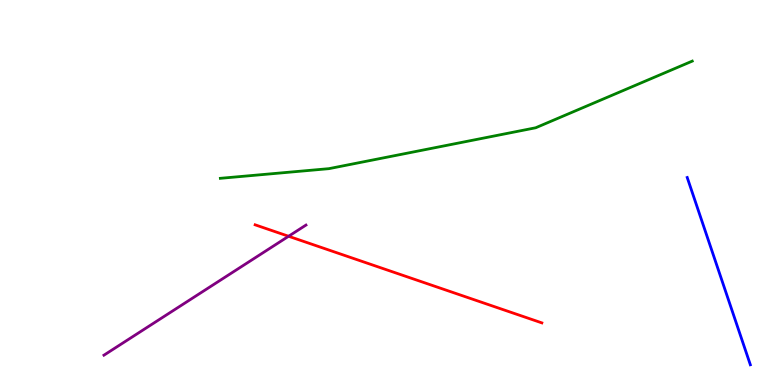[{'lines': ['blue', 'red'], 'intersections': []}, {'lines': ['green', 'red'], 'intersections': []}, {'lines': ['purple', 'red'], 'intersections': [{'x': 3.72, 'y': 3.86}]}, {'lines': ['blue', 'green'], 'intersections': []}, {'lines': ['blue', 'purple'], 'intersections': []}, {'lines': ['green', 'purple'], 'intersections': []}]